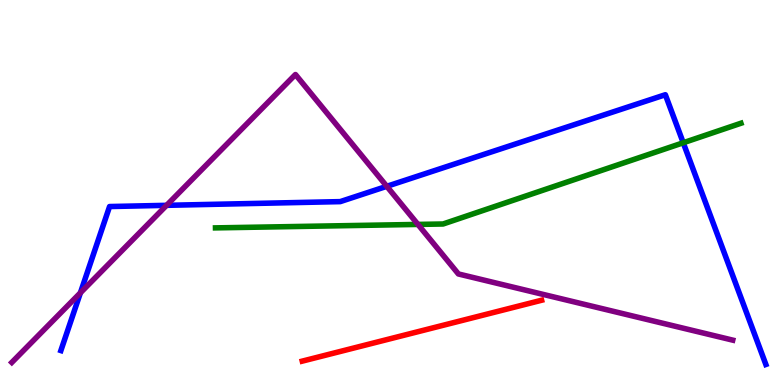[{'lines': ['blue', 'red'], 'intersections': []}, {'lines': ['green', 'red'], 'intersections': []}, {'lines': ['purple', 'red'], 'intersections': []}, {'lines': ['blue', 'green'], 'intersections': [{'x': 8.82, 'y': 6.29}]}, {'lines': ['blue', 'purple'], 'intersections': [{'x': 1.04, 'y': 2.39}, {'x': 2.15, 'y': 4.67}, {'x': 4.99, 'y': 5.16}]}, {'lines': ['green', 'purple'], 'intersections': [{'x': 5.39, 'y': 4.17}]}]